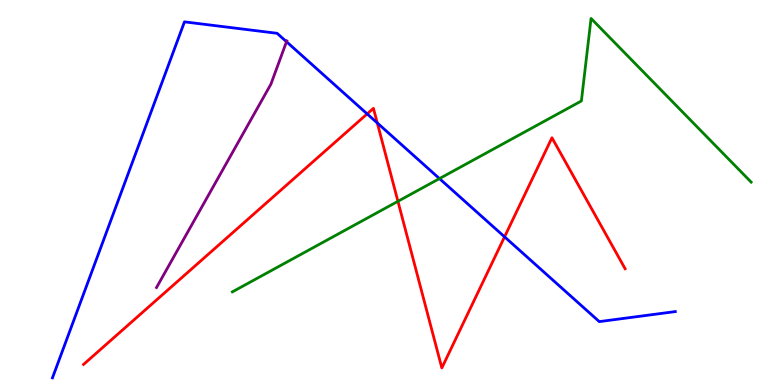[{'lines': ['blue', 'red'], 'intersections': [{'x': 4.74, 'y': 7.04}, {'x': 4.87, 'y': 6.81}, {'x': 6.51, 'y': 3.85}]}, {'lines': ['green', 'red'], 'intersections': [{'x': 5.13, 'y': 4.77}]}, {'lines': ['purple', 'red'], 'intersections': []}, {'lines': ['blue', 'green'], 'intersections': [{'x': 5.67, 'y': 5.36}]}, {'lines': ['blue', 'purple'], 'intersections': [{'x': 3.7, 'y': 8.92}]}, {'lines': ['green', 'purple'], 'intersections': []}]